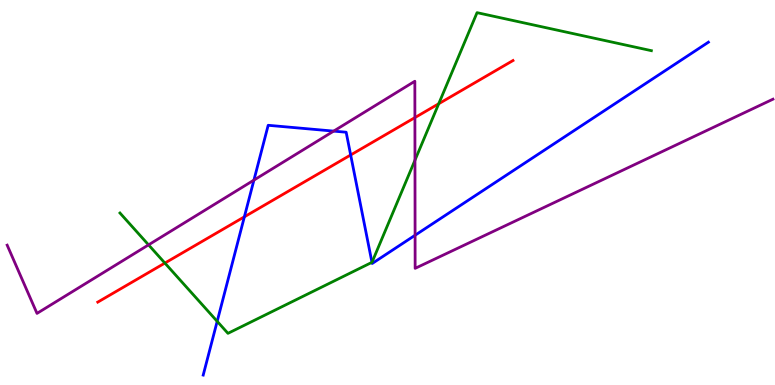[{'lines': ['blue', 'red'], 'intersections': [{'x': 3.15, 'y': 4.37}, {'x': 4.52, 'y': 5.97}]}, {'lines': ['green', 'red'], 'intersections': [{'x': 2.13, 'y': 3.17}, {'x': 5.66, 'y': 7.31}]}, {'lines': ['purple', 'red'], 'intersections': [{'x': 5.35, 'y': 6.95}]}, {'lines': ['blue', 'green'], 'intersections': [{'x': 2.8, 'y': 1.65}, {'x': 4.8, 'y': 3.19}]}, {'lines': ['blue', 'purple'], 'intersections': [{'x': 3.28, 'y': 5.32}, {'x': 4.31, 'y': 6.59}, {'x': 5.36, 'y': 3.89}]}, {'lines': ['green', 'purple'], 'intersections': [{'x': 1.92, 'y': 3.64}, {'x': 5.35, 'y': 5.84}]}]